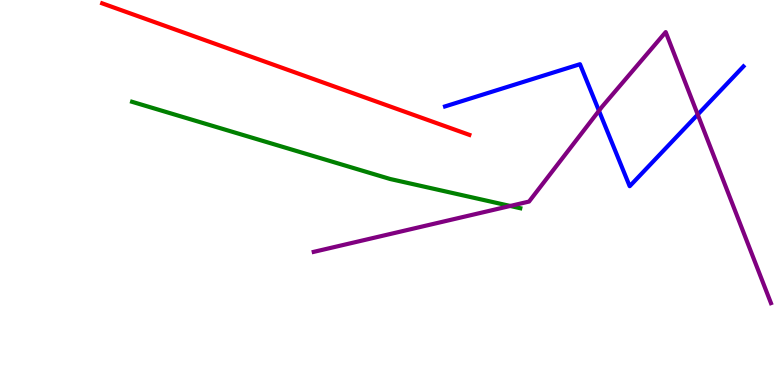[{'lines': ['blue', 'red'], 'intersections': []}, {'lines': ['green', 'red'], 'intersections': []}, {'lines': ['purple', 'red'], 'intersections': []}, {'lines': ['blue', 'green'], 'intersections': []}, {'lines': ['blue', 'purple'], 'intersections': [{'x': 7.73, 'y': 7.12}, {'x': 9.0, 'y': 7.02}]}, {'lines': ['green', 'purple'], 'intersections': [{'x': 6.58, 'y': 4.65}]}]